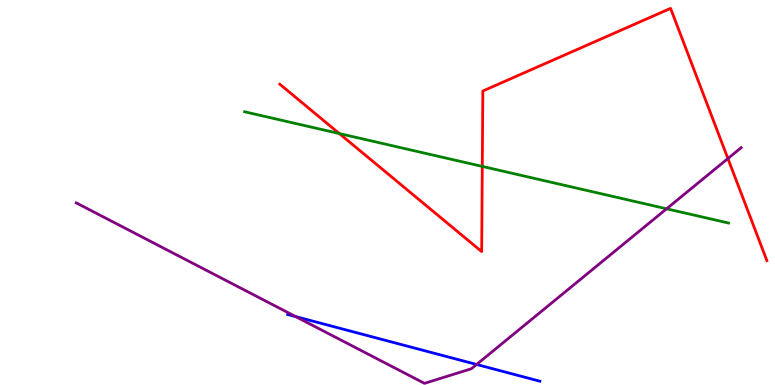[{'lines': ['blue', 'red'], 'intersections': []}, {'lines': ['green', 'red'], 'intersections': [{'x': 4.38, 'y': 6.53}, {'x': 6.22, 'y': 5.68}]}, {'lines': ['purple', 'red'], 'intersections': [{'x': 9.39, 'y': 5.88}]}, {'lines': ['blue', 'green'], 'intersections': []}, {'lines': ['blue', 'purple'], 'intersections': [{'x': 3.82, 'y': 1.78}, {'x': 6.15, 'y': 0.533}]}, {'lines': ['green', 'purple'], 'intersections': [{'x': 8.6, 'y': 4.58}]}]